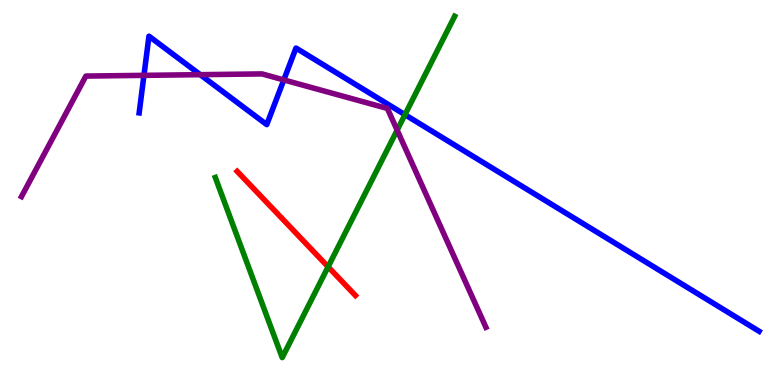[{'lines': ['blue', 'red'], 'intersections': []}, {'lines': ['green', 'red'], 'intersections': [{'x': 4.23, 'y': 3.07}]}, {'lines': ['purple', 'red'], 'intersections': []}, {'lines': ['blue', 'green'], 'intersections': [{'x': 5.23, 'y': 7.02}]}, {'lines': ['blue', 'purple'], 'intersections': [{'x': 1.86, 'y': 8.04}, {'x': 2.58, 'y': 8.06}, {'x': 3.66, 'y': 7.92}]}, {'lines': ['green', 'purple'], 'intersections': [{'x': 5.12, 'y': 6.62}]}]